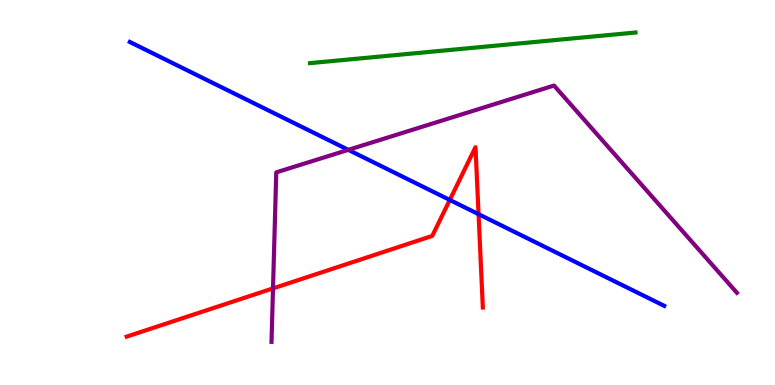[{'lines': ['blue', 'red'], 'intersections': [{'x': 5.8, 'y': 4.81}, {'x': 6.18, 'y': 4.44}]}, {'lines': ['green', 'red'], 'intersections': []}, {'lines': ['purple', 'red'], 'intersections': [{'x': 3.52, 'y': 2.51}]}, {'lines': ['blue', 'green'], 'intersections': []}, {'lines': ['blue', 'purple'], 'intersections': [{'x': 4.49, 'y': 6.11}]}, {'lines': ['green', 'purple'], 'intersections': []}]